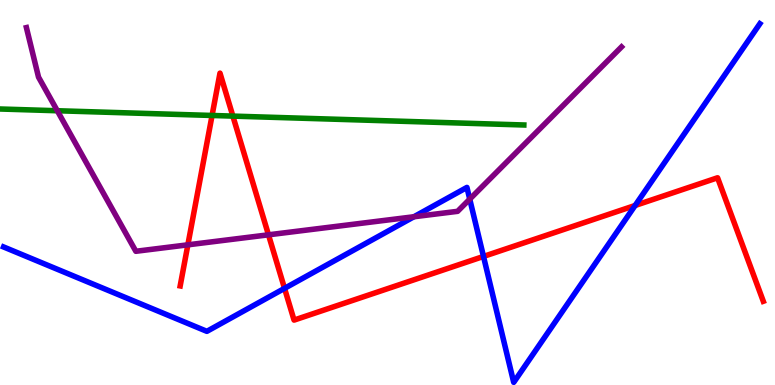[{'lines': ['blue', 'red'], 'intersections': [{'x': 3.67, 'y': 2.51}, {'x': 6.24, 'y': 3.34}, {'x': 8.2, 'y': 4.66}]}, {'lines': ['green', 'red'], 'intersections': [{'x': 2.74, 'y': 7.0}, {'x': 3.0, 'y': 6.98}]}, {'lines': ['purple', 'red'], 'intersections': [{'x': 2.42, 'y': 3.64}, {'x': 3.46, 'y': 3.9}]}, {'lines': ['blue', 'green'], 'intersections': []}, {'lines': ['blue', 'purple'], 'intersections': [{'x': 5.34, 'y': 4.37}, {'x': 6.06, 'y': 4.83}]}, {'lines': ['green', 'purple'], 'intersections': [{'x': 0.74, 'y': 7.12}]}]